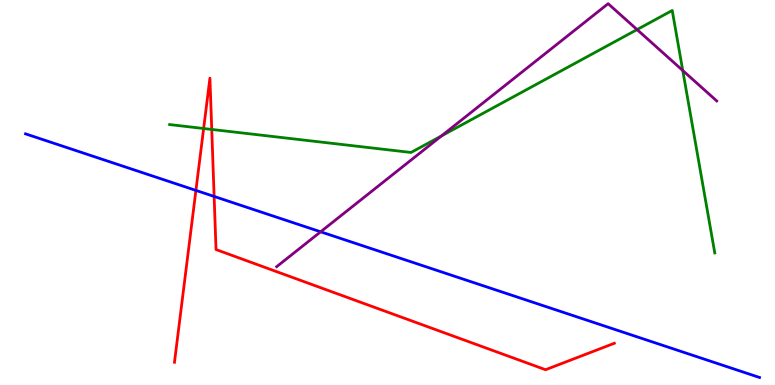[{'lines': ['blue', 'red'], 'intersections': [{'x': 2.53, 'y': 5.05}, {'x': 2.76, 'y': 4.9}]}, {'lines': ['green', 'red'], 'intersections': [{'x': 2.63, 'y': 6.66}, {'x': 2.73, 'y': 6.64}]}, {'lines': ['purple', 'red'], 'intersections': []}, {'lines': ['blue', 'green'], 'intersections': []}, {'lines': ['blue', 'purple'], 'intersections': [{'x': 4.14, 'y': 3.98}]}, {'lines': ['green', 'purple'], 'intersections': [{'x': 5.7, 'y': 6.47}, {'x': 8.22, 'y': 9.23}, {'x': 8.81, 'y': 8.17}]}]